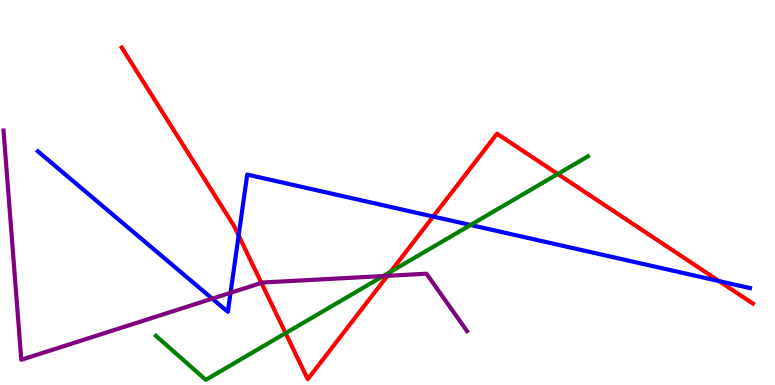[{'lines': ['blue', 'red'], 'intersections': [{'x': 3.08, 'y': 3.88}, {'x': 5.59, 'y': 4.38}, {'x': 9.28, 'y': 2.7}]}, {'lines': ['green', 'red'], 'intersections': [{'x': 3.69, 'y': 1.35}, {'x': 5.04, 'y': 2.94}, {'x': 7.2, 'y': 5.48}]}, {'lines': ['purple', 'red'], 'intersections': [{'x': 3.37, 'y': 2.65}, {'x': 5.0, 'y': 2.84}]}, {'lines': ['blue', 'green'], 'intersections': [{'x': 6.07, 'y': 4.16}]}, {'lines': ['blue', 'purple'], 'intersections': [{'x': 2.74, 'y': 2.24}, {'x': 2.97, 'y': 2.39}]}, {'lines': ['green', 'purple'], 'intersections': [{'x': 4.95, 'y': 2.83}]}]